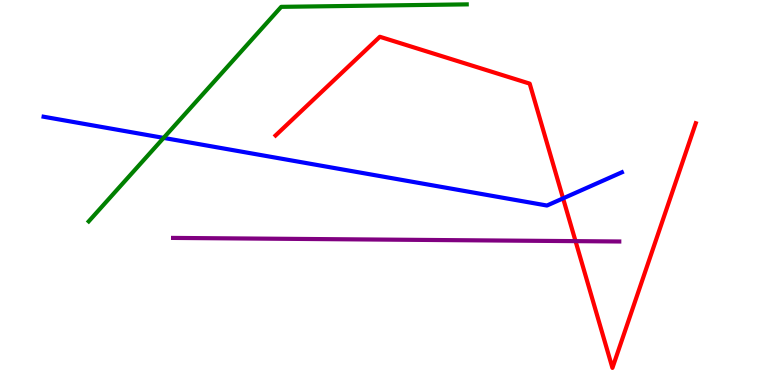[{'lines': ['blue', 'red'], 'intersections': [{'x': 7.27, 'y': 4.85}]}, {'lines': ['green', 'red'], 'intersections': []}, {'lines': ['purple', 'red'], 'intersections': [{'x': 7.43, 'y': 3.74}]}, {'lines': ['blue', 'green'], 'intersections': [{'x': 2.11, 'y': 6.42}]}, {'lines': ['blue', 'purple'], 'intersections': []}, {'lines': ['green', 'purple'], 'intersections': []}]